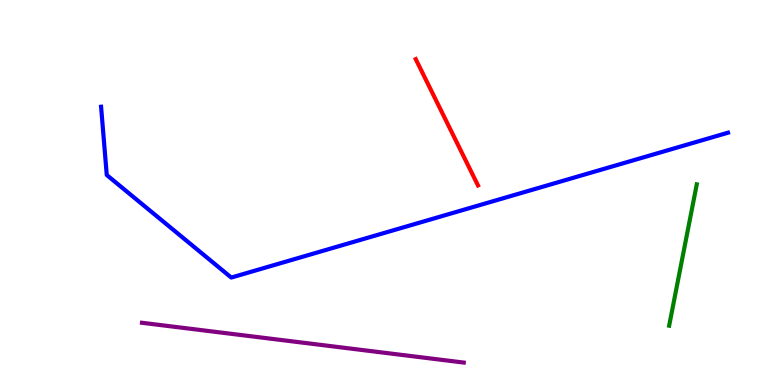[{'lines': ['blue', 'red'], 'intersections': []}, {'lines': ['green', 'red'], 'intersections': []}, {'lines': ['purple', 'red'], 'intersections': []}, {'lines': ['blue', 'green'], 'intersections': []}, {'lines': ['blue', 'purple'], 'intersections': []}, {'lines': ['green', 'purple'], 'intersections': []}]